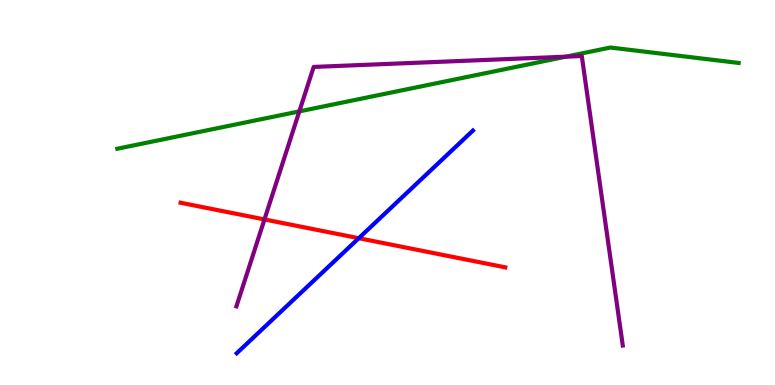[{'lines': ['blue', 'red'], 'intersections': [{'x': 4.63, 'y': 3.81}]}, {'lines': ['green', 'red'], 'intersections': []}, {'lines': ['purple', 'red'], 'intersections': [{'x': 3.41, 'y': 4.3}]}, {'lines': ['blue', 'green'], 'intersections': []}, {'lines': ['blue', 'purple'], 'intersections': []}, {'lines': ['green', 'purple'], 'intersections': [{'x': 3.86, 'y': 7.11}, {'x': 7.3, 'y': 8.53}]}]